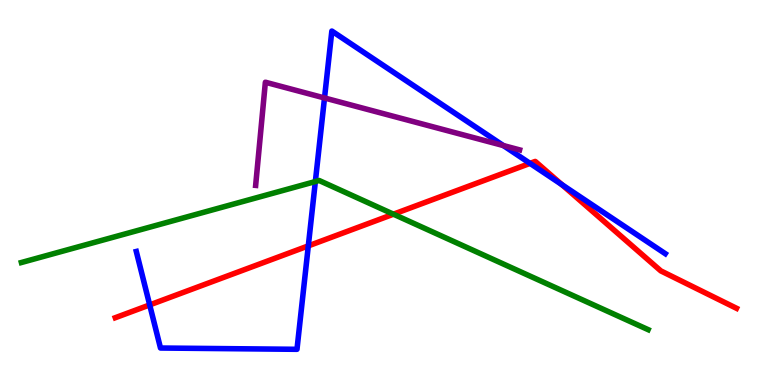[{'lines': ['blue', 'red'], 'intersections': [{'x': 1.93, 'y': 2.08}, {'x': 3.98, 'y': 3.61}, {'x': 6.84, 'y': 5.76}, {'x': 7.25, 'y': 5.2}]}, {'lines': ['green', 'red'], 'intersections': [{'x': 5.08, 'y': 4.44}]}, {'lines': ['purple', 'red'], 'intersections': []}, {'lines': ['blue', 'green'], 'intersections': [{'x': 4.07, 'y': 5.28}]}, {'lines': ['blue', 'purple'], 'intersections': [{'x': 4.19, 'y': 7.46}, {'x': 6.49, 'y': 6.22}]}, {'lines': ['green', 'purple'], 'intersections': []}]